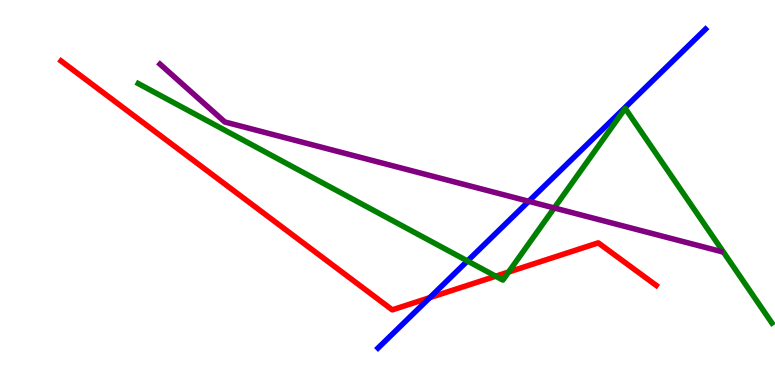[{'lines': ['blue', 'red'], 'intersections': [{'x': 5.55, 'y': 2.27}]}, {'lines': ['green', 'red'], 'intersections': [{'x': 6.4, 'y': 2.83}, {'x': 6.56, 'y': 2.93}]}, {'lines': ['purple', 'red'], 'intersections': []}, {'lines': ['blue', 'green'], 'intersections': [{'x': 6.03, 'y': 3.22}]}, {'lines': ['blue', 'purple'], 'intersections': [{'x': 6.82, 'y': 4.77}]}, {'lines': ['green', 'purple'], 'intersections': [{'x': 7.15, 'y': 4.6}]}]